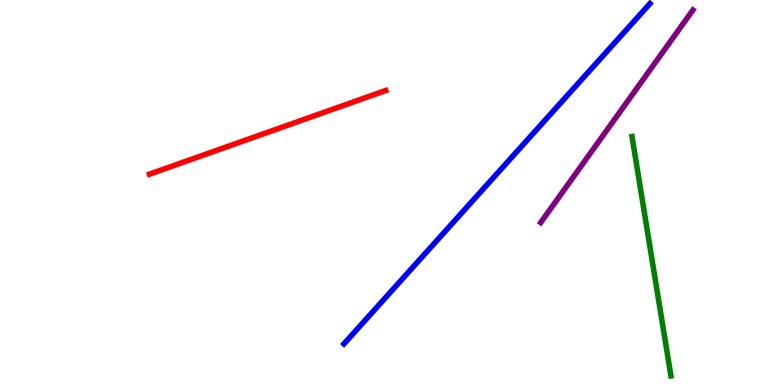[{'lines': ['blue', 'red'], 'intersections': []}, {'lines': ['green', 'red'], 'intersections': []}, {'lines': ['purple', 'red'], 'intersections': []}, {'lines': ['blue', 'green'], 'intersections': []}, {'lines': ['blue', 'purple'], 'intersections': []}, {'lines': ['green', 'purple'], 'intersections': []}]